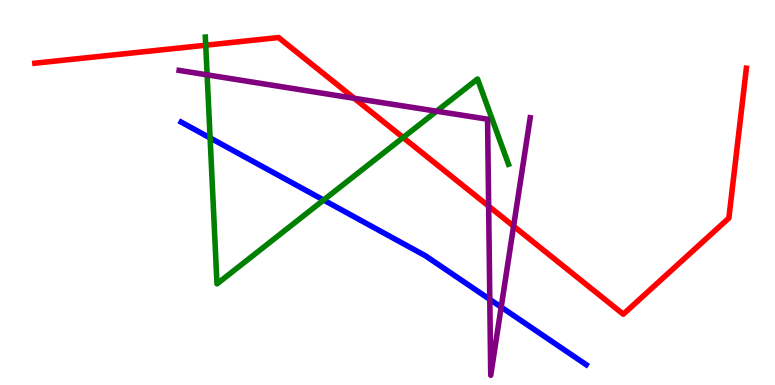[{'lines': ['blue', 'red'], 'intersections': []}, {'lines': ['green', 'red'], 'intersections': [{'x': 2.65, 'y': 8.83}, {'x': 5.2, 'y': 6.43}]}, {'lines': ['purple', 'red'], 'intersections': [{'x': 4.57, 'y': 7.45}, {'x': 6.31, 'y': 4.65}, {'x': 6.63, 'y': 4.13}]}, {'lines': ['blue', 'green'], 'intersections': [{'x': 2.71, 'y': 6.42}, {'x': 4.18, 'y': 4.8}]}, {'lines': ['blue', 'purple'], 'intersections': [{'x': 6.32, 'y': 2.22}, {'x': 6.47, 'y': 2.02}]}, {'lines': ['green', 'purple'], 'intersections': [{'x': 2.67, 'y': 8.06}, {'x': 5.63, 'y': 7.11}]}]